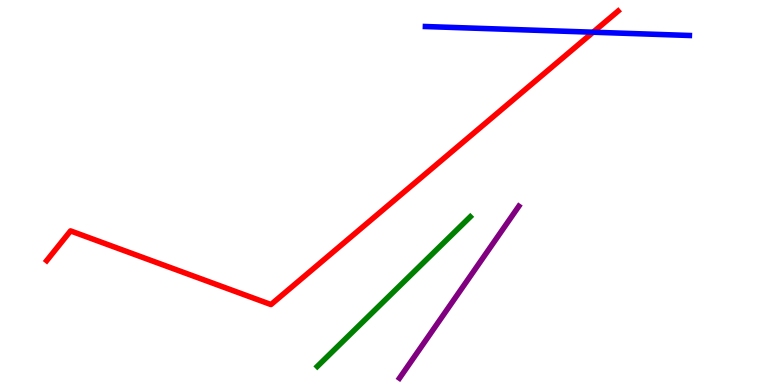[{'lines': ['blue', 'red'], 'intersections': [{'x': 7.65, 'y': 9.16}]}, {'lines': ['green', 'red'], 'intersections': []}, {'lines': ['purple', 'red'], 'intersections': []}, {'lines': ['blue', 'green'], 'intersections': []}, {'lines': ['blue', 'purple'], 'intersections': []}, {'lines': ['green', 'purple'], 'intersections': []}]